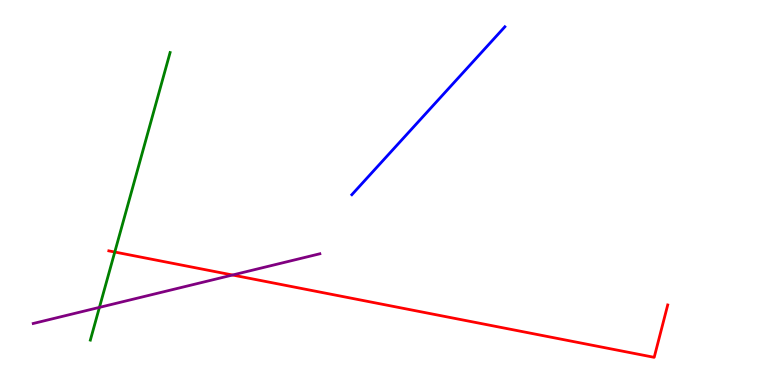[{'lines': ['blue', 'red'], 'intersections': []}, {'lines': ['green', 'red'], 'intersections': [{'x': 1.48, 'y': 3.45}]}, {'lines': ['purple', 'red'], 'intersections': [{'x': 3.0, 'y': 2.86}]}, {'lines': ['blue', 'green'], 'intersections': []}, {'lines': ['blue', 'purple'], 'intersections': []}, {'lines': ['green', 'purple'], 'intersections': [{'x': 1.28, 'y': 2.02}]}]